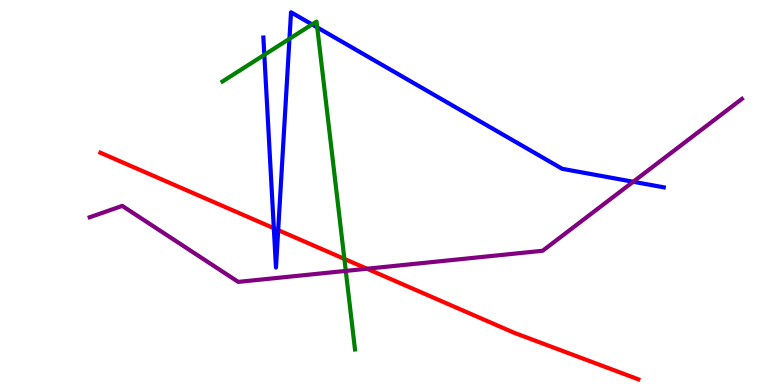[{'lines': ['blue', 'red'], 'intersections': [{'x': 3.53, 'y': 4.07}, {'x': 3.59, 'y': 4.02}]}, {'lines': ['green', 'red'], 'intersections': [{'x': 4.44, 'y': 3.28}]}, {'lines': ['purple', 'red'], 'intersections': [{'x': 4.74, 'y': 3.02}]}, {'lines': ['blue', 'green'], 'intersections': [{'x': 3.41, 'y': 8.58}, {'x': 3.73, 'y': 8.99}, {'x': 4.03, 'y': 9.37}, {'x': 4.09, 'y': 9.29}]}, {'lines': ['blue', 'purple'], 'intersections': [{'x': 8.17, 'y': 5.28}]}, {'lines': ['green', 'purple'], 'intersections': [{'x': 4.46, 'y': 2.96}]}]